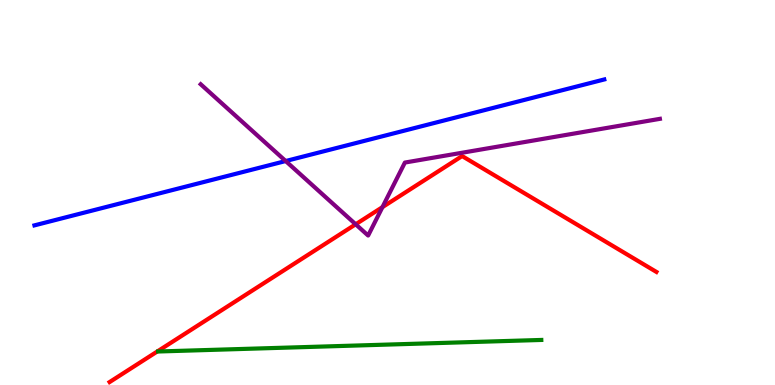[{'lines': ['blue', 'red'], 'intersections': []}, {'lines': ['green', 'red'], 'intersections': []}, {'lines': ['purple', 'red'], 'intersections': [{'x': 4.59, 'y': 4.17}, {'x': 4.93, 'y': 4.62}]}, {'lines': ['blue', 'green'], 'intersections': []}, {'lines': ['blue', 'purple'], 'intersections': [{'x': 3.69, 'y': 5.82}]}, {'lines': ['green', 'purple'], 'intersections': []}]